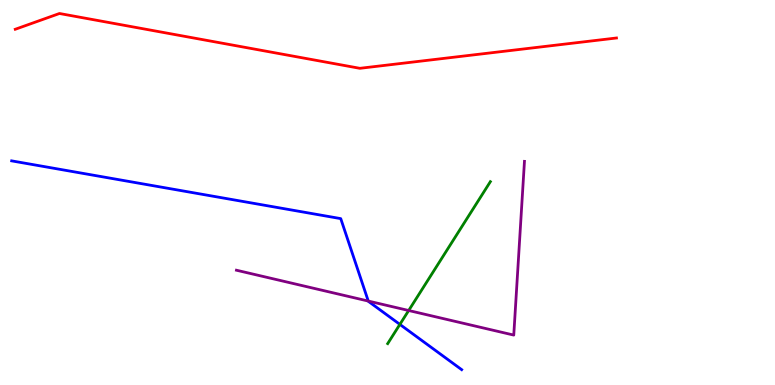[{'lines': ['blue', 'red'], 'intersections': []}, {'lines': ['green', 'red'], 'intersections': []}, {'lines': ['purple', 'red'], 'intersections': []}, {'lines': ['blue', 'green'], 'intersections': [{'x': 5.16, 'y': 1.57}]}, {'lines': ['blue', 'purple'], 'intersections': [{'x': 4.75, 'y': 2.18}]}, {'lines': ['green', 'purple'], 'intersections': [{'x': 5.27, 'y': 1.93}]}]